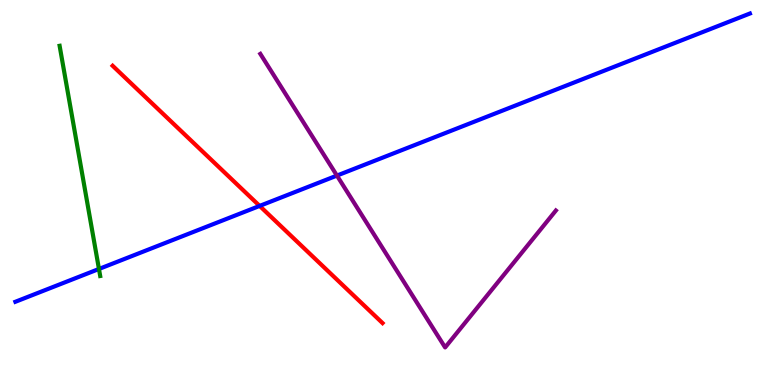[{'lines': ['blue', 'red'], 'intersections': [{'x': 3.35, 'y': 4.65}]}, {'lines': ['green', 'red'], 'intersections': []}, {'lines': ['purple', 'red'], 'intersections': []}, {'lines': ['blue', 'green'], 'intersections': [{'x': 1.28, 'y': 3.01}]}, {'lines': ['blue', 'purple'], 'intersections': [{'x': 4.35, 'y': 5.44}]}, {'lines': ['green', 'purple'], 'intersections': []}]